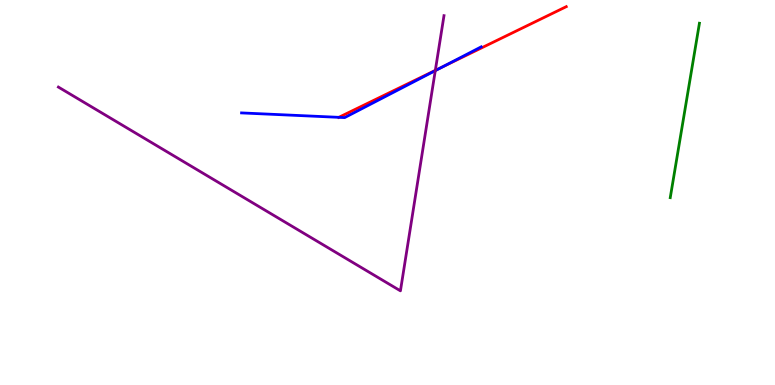[{'lines': ['blue', 'red'], 'intersections': [{'x': 4.37, 'y': 6.95}, {'x': 5.72, 'y': 8.27}]}, {'lines': ['green', 'red'], 'intersections': []}, {'lines': ['purple', 'red'], 'intersections': [{'x': 5.62, 'y': 8.17}]}, {'lines': ['blue', 'green'], 'intersections': []}, {'lines': ['blue', 'purple'], 'intersections': [{'x': 5.62, 'y': 8.17}]}, {'lines': ['green', 'purple'], 'intersections': []}]